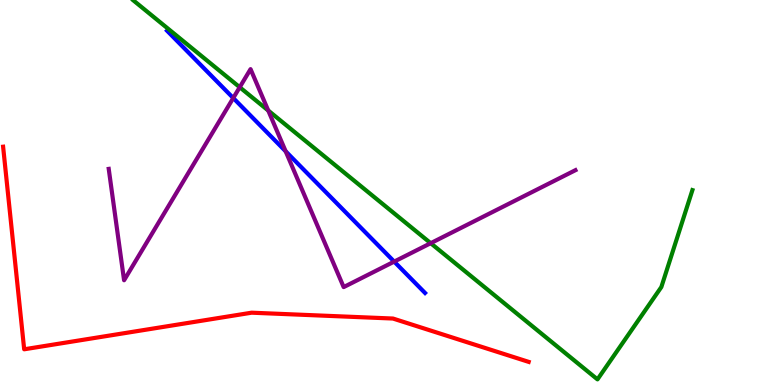[{'lines': ['blue', 'red'], 'intersections': []}, {'lines': ['green', 'red'], 'intersections': []}, {'lines': ['purple', 'red'], 'intersections': []}, {'lines': ['blue', 'green'], 'intersections': []}, {'lines': ['blue', 'purple'], 'intersections': [{'x': 3.01, 'y': 7.45}, {'x': 3.69, 'y': 6.07}, {'x': 5.09, 'y': 3.21}]}, {'lines': ['green', 'purple'], 'intersections': [{'x': 3.09, 'y': 7.73}, {'x': 3.46, 'y': 7.13}, {'x': 5.56, 'y': 3.68}]}]